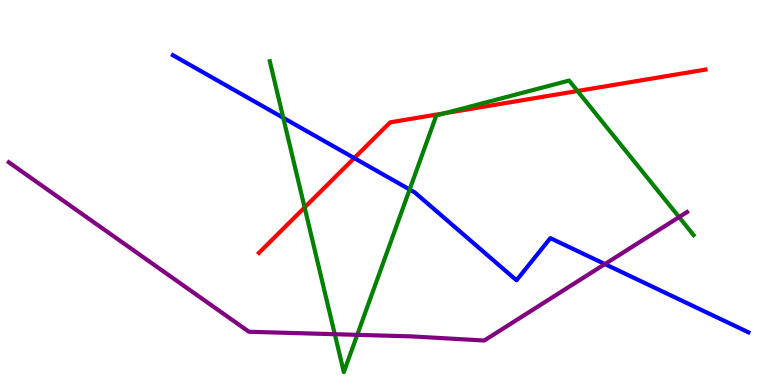[{'lines': ['blue', 'red'], 'intersections': [{'x': 4.57, 'y': 5.89}]}, {'lines': ['green', 'red'], 'intersections': [{'x': 3.93, 'y': 4.61}, {'x': 5.74, 'y': 7.06}, {'x': 7.45, 'y': 7.64}]}, {'lines': ['purple', 'red'], 'intersections': []}, {'lines': ['blue', 'green'], 'intersections': [{'x': 3.65, 'y': 6.94}, {'x': 5.29, 'y': 5.08}]}, {'lines': ['blue', 'purple'], 'intersections': [{'x': 7.81, 'y': 3.14}]}, {'lines': ['green', 'purple'], 'intersections': [{'x': 4.32, 'y': 1.32}, {'x': 4.61, 'y': 1.3}, {'x': 8.76, 'y': 4.36}]}]